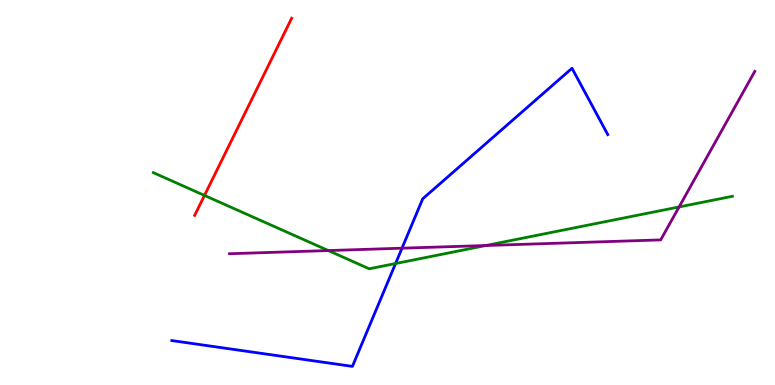[{'lines': ['blue', 'red'], 'intersections': []}, {'lines': ['green', 'red'], 'intersections': [{'x': 2.64, 'y': 4.92}]}, {'lines': ['purple', 'red'], 'intersections': []}, {'lines': ['blue', 'green'], 'intersections': [{'x': 5.1, 'y': 3.15}]}, {'lines': ['blue', 'purple'], 'intersections': [{'x': 5.19, 'y': 3.55}]}, {'lines': ['green', 'purple'], 'intersections': [{'x': 4.24, 'y': 3.49}, {'x': 6.27, 'y': 3.62}, {'x': 8.76, 'y': 4.62}]}]